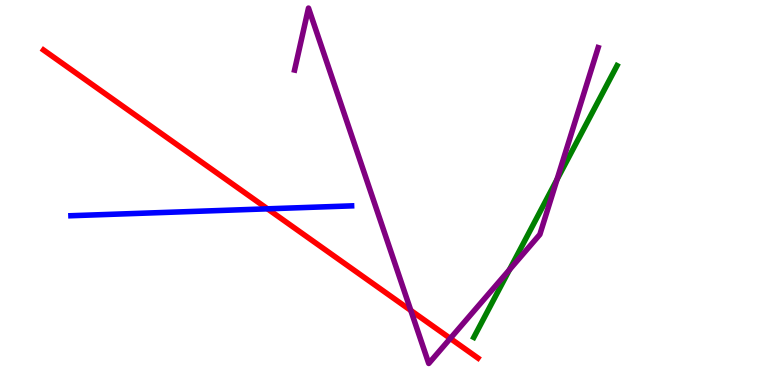[{'lines': ['blue', 'red'], 'intersections': [{'x': 3.45, 'y': 4.58}]}, {'lines': ['green', 'red'], 'intersections': []}, {'lines': ['purple', 'red'], 'intersections': [{'x': 5.3, 'y': 1.94}, {'x': 5.81, 'y': 1.21}]}, {'lines': ['blue', 'green'], 'intersections': []}, {'lines': ['blue', 'purple'], 'intersections': []}, {'lines': ['green', 'purple'], 'intersections': [{'x': 6.57, 'y': 2.99}, {'x': 7.19, 'y': 5.34}]}]